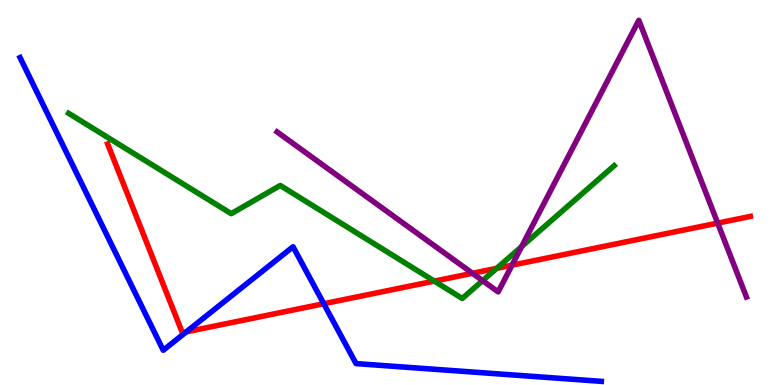[{'lines': ['blue', 'red'], 'intersections': [{'x': 2.4, 'y': 1.38}, {'x': 4.18, 'y': 2.11}]}, {'lines': ['green', 'red'], 'intersections': [{'x': 5.6, 'y': 2.7}, {'x': 6.41, 'y': 3.03}]}, {'lines': ['purple', 'red'], 'intersections': [{'x': 6.1, 'y': 2.9}, {'x': 6.61, 'y': 3.11}, {'x': 9.26, 'y': 4.21}]}, {'lines': ['blue', 'green'], 'intersections': []}, {'lines': ['blue', 'purple'], 'intersections': []}, {'lines': ['green', 'purple'], 'intersections': [{'x': 6.23, 'y': 2.71}, {'x': 6.73, 'y': 3.6}]}]